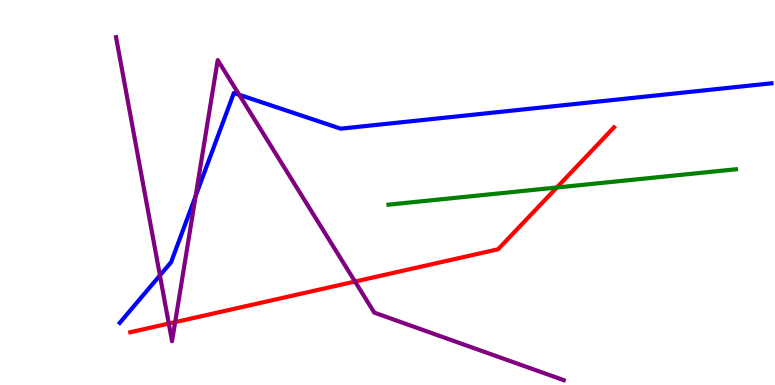[{'lines': ['blue', 'red'], 'intersections': []}, {'lines': ['green', 'red'], 'intersections': [{'x': 7.18, 'y': 5.13}]}, {'lines': ['purple', 'red'], 'intersections': [{'x': 2.18, 'y': 1.6}, {'x': 2.26, 'y': 1.63}, {'x': 4.58, 'y': 2.69}]}, {'lines': ['blue', 'green'], 'intersections': []}, {'lines': ['blue', 'purple'], 'intersections': [{'x': 2.06, 'y': 2.85}, {'x': 2.52, 'y': 4.91}, {'x': 3.09, 'y': 7.54}]}, {'lines': ['green', 'purple'], 'intersections': []}]